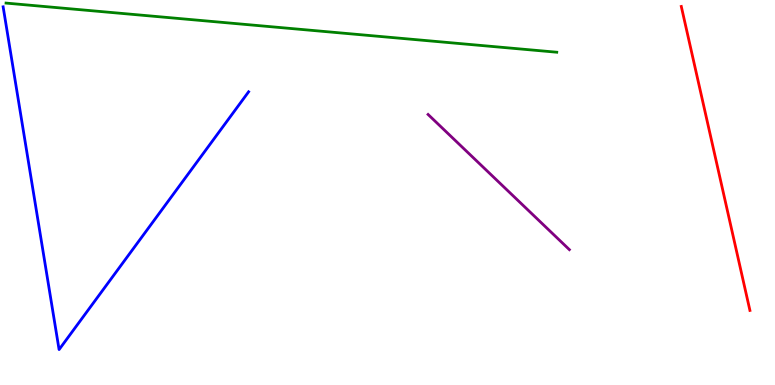[{'lines': ['blue', 'red'], 'intersections': []}, {'lines': ['green', 'red'], 'intersections': []}, {'lines': ['purple', 'red'], 'intersections': []}, {'lines': ['blue', 'green'], 'intersections': []}, {'lines': ['blue', 'purple'], 'intersections': []}, {'lines': ['green', 'purple'], 'intersections': []}]